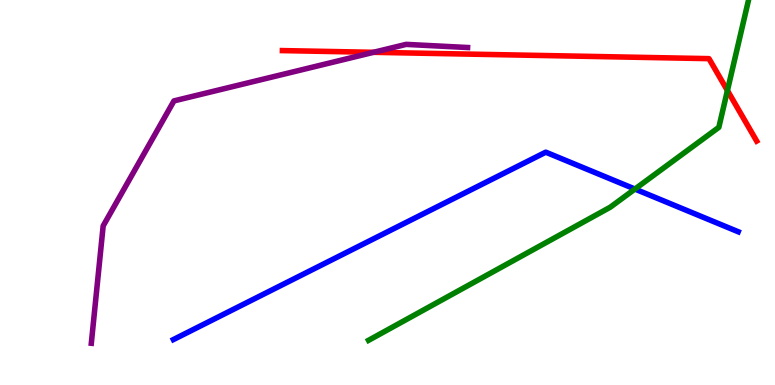[{'lines': ['blue', 'red'], 'intersections': []}, {'lines': ['green', 'red'], 'intersections': [{'x': 9.39, 'y': 7.65}]}, {'lines': ['purple', 'red'], 'intersections': [{'x': 4.82, 'y': 8.64}]}, {'lines': ['blue', 'green'], 'intersections': [{'x': 8.19, 'y': 5.09}]}, {'lines': ['blue', 'purple'], 'intersections': []}, {'lines': ['green', 'purple'], 'intersections': []}]